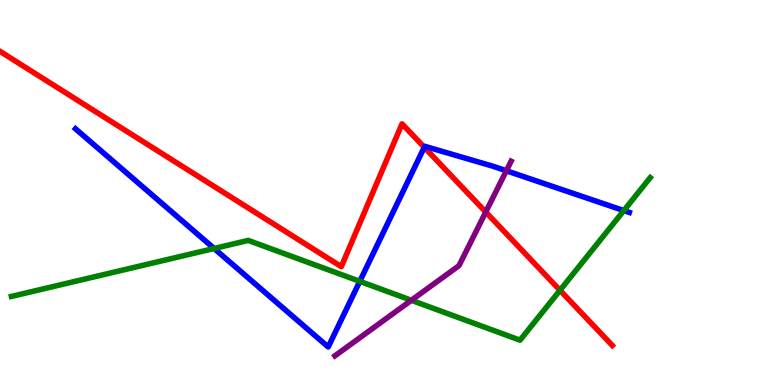[{'lines': ['blue', 'red'], 'intersections': [{'x': 5.47, 'y': 6.17}]}, {'lines': ['green', 'red'], 'intersections': [{'x': 7.23, 'y': 2.46}]}, {'lines': ['purple', 'red'], 'intersections': [{'x': 6.27, 'y': 4.49}]}, {'lines': ['blue', 'green'], 'intersections': [{'x': 2.76, 'y': 3.55}, {'x': 4.64, 'y': 2.69}, {'x': 8.05, 'y': 4.53}]}, {'lines': ['blue', 'purple'], 'intersections': [{'x': 6.53, 'y': 5.56}]}, {'lines': ['green', 'purple'], 'intersections': [{'x': 5.31, 'y': 2.2}]}]